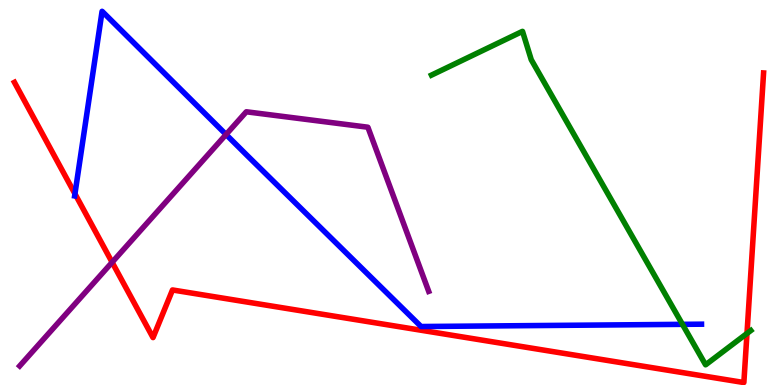[{'lines': ['blue', 'red'], 'intersections': [{'x': 0.967, 'y': 4.97}]}, {'lines': ['green', 'red'], 'intersections': [{'x': 9.64, 'y': 1.34}]}, {'lines': ['purple', 'red'], 'intersections': [{'x': 1.45, 'y': 3.19}]}, {'lines': ['blue', 'green'], 'intersections': [{'x': 8.81, 'y': 1.58}]}, {'lines': ['blue', 'purple'], 'intersections': [{'x': 2.92, 'y': 6.51}]}, {'lines': ['green', 'purple'], 'intersections': []}]